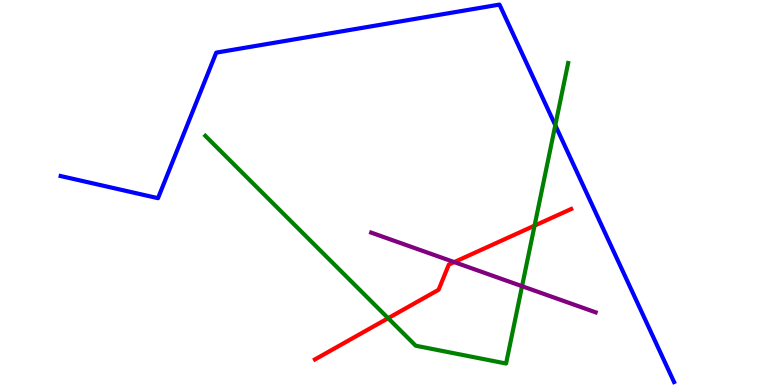[{'lines': ['blue', 'red'], 'intersections': []}, {'lines': ['green', 'red'], 'intersections': [{'x': 5.01, 'y': 1.74}, {'x': 6.9, 'y': 4.14}]}, {'lines': ['purple', 'red'], 'intersections': [{'x': 5.86, 'y': 3.19}]}, {'lines': ['blue', 'green'], 'intersections': [{'x': 7.17, 'y': 6.75}]}, {'lines': ['blue', 'purple'], 'intersections': []}, {'lines': ['green', 'purple'], 'intersections': [{'x': 6.74, 'y': 2.57}]}]